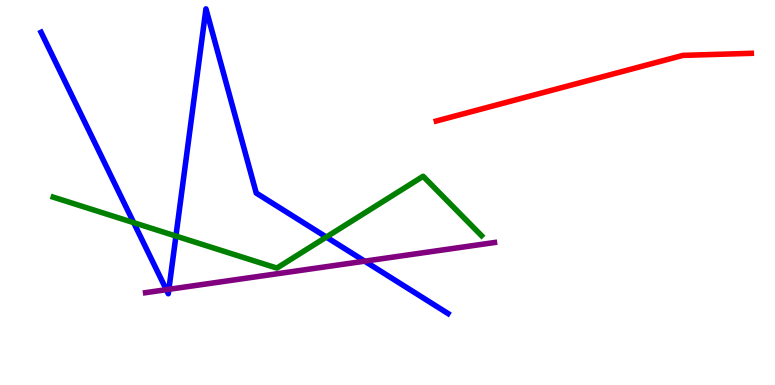[{'lines': ['blue', 'red'], 'intersections': []}, {'lines': ['green', 'red'], 'intersections': []}, {'lines': ['purple', 'red'], 'intersections': []}, {'lines': ['blue', 'green'], 'intersections': [{'x': 1.73, 'y': 4.22}, {'x': 2.27, 'y': 3.87}, {'x': 4.21, 'y': 3.84}]}, {'lines': ['blue', 'purple'], 'intersections': [{'x': 2.15, 'y': 2.48}, {'x': 2.18, 'y': 2.49}, {'x': 4.71, 'y': 3.22}]}, {'lines': ['green', 'purple'], 'intersections': []}]